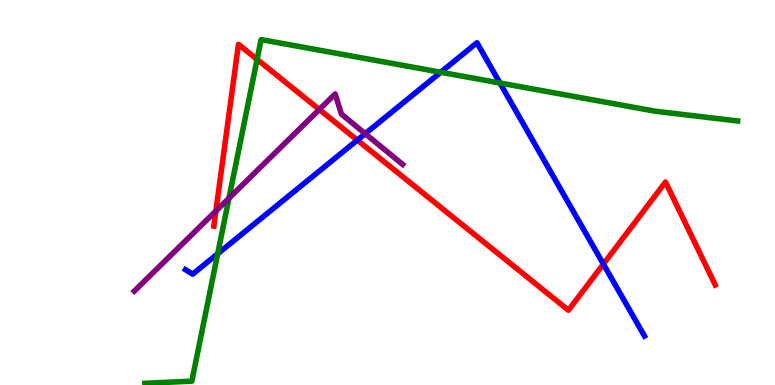[{'lines': ['blue', 'red'], 'intersections': [{'x': 4.61, 'y': 6.36}, {'x': 7.79, 'y': 3.14}]}, {'lines': ['green', 'red'], 'intersections': [{'x': 3.32, 'y': 8.46}]}, {'lines': ['purple', 'red'], 'intersections': [{'x': 2.79, 'y': 4.52}, {'x': 4.12, 'y': 7.16}]}, {'lines': ['blue', 'green'], 'intersections': [{'x': 2.81, 'y': 3.41}, {'x': 5.69, 'y': 8.12}, {'x': 6.45, 'y': 7.84}]}, {'lines': ['blue', 'purple'], 'intersections': [{'x': 4.71, 'y': 6.53}]}, {'lines': ['green', 'purple'], 'intersections': [{'x': 2.95, 'y': 4.85}]}]